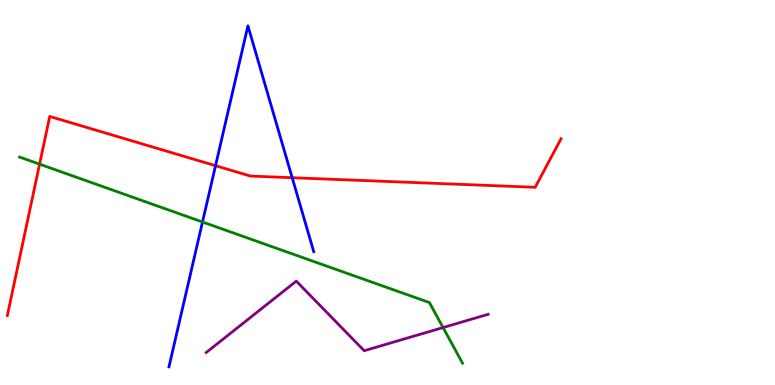[{'lines': ['blue', 'red'], 'intersections': [{'x': 2.78, 'y': 5.7}, {'x': 3.77, 'y': 5.38}]}, {'lines': ['green', 'red'], 'intersections': [{'x': 0.511, 'y': 5.74}]}, {'lines': ['purple', 'red'], 'intersections': []}, {'lines': ['blue', 'green'], 'intersections': [{'x': 2.61, 'y': 4.23}]}, {'lines': ['blue', 'purple'], 'intersections': []}, {'lines': ['green', 'purple'], 'intersections': [{'x': 5.72, 'y': 1.49}]}]